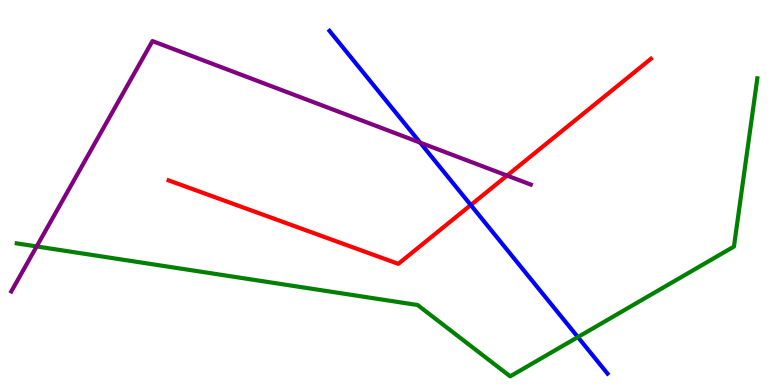[{'lines': ['blue', 'red'], 'intersections': [{'x': 6.07, 'y': 4.67}]}, {'lines': ['green', 'red'], 'intersections': []}, {'lines': ['purple', 'red'], 'intersections': [{'x': 6.54, 'y': 5.44}]}, {'lines': ['blue', 'green'], 'intersections': [{'x': 7.46, 'y': 1.24}]}, {'lines': ['blue', 'purple'], 'intersections': [{'x': 5.42, 'y': 6.3}]}, {'lines': ['green', 'purple'], 'intersections': [{'x': 0.473, 'y': 3.6}]}]